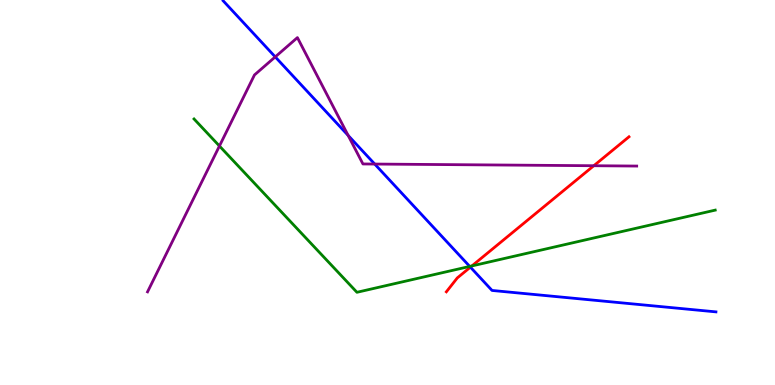[{'lines': ['blue', 'red'], 'intersections': [{'x': 6.07, 'y': 3.06}]}, {'lines': ['green', 'red'], 'intersections': [{'x': 6.09, 'y': 3.09}]}, {'lines': ['purple', 'red'], 'intersections': [{'x': 7.66, 'y': 5.7}]}, {'lines': ['blue', 'green'], 'intersections': [{'x': 6.06, 'y': 3.08}]}, {'lines': ['blue', 'purple'], 'intersections': [{'x': 3.55, 'y': 8.52}, {'x': 4.49, 'y': 6.48}, {'x': 4.83, 'y': 5.74}]}, {'lines': ['green', 'purple'], 'intersections': [{'x': 2.83, 'y': 6.21}]}]